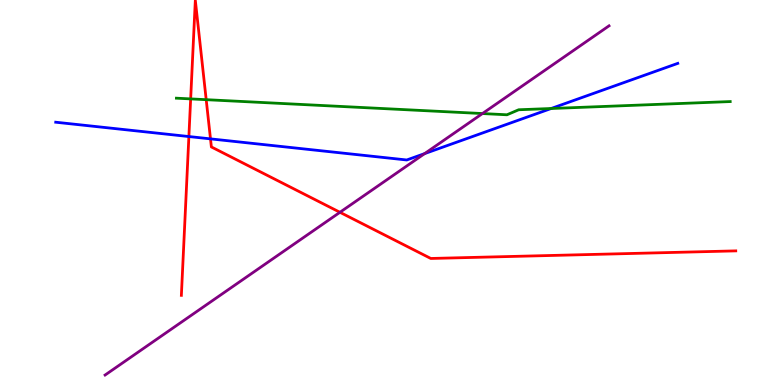[{'lines': ['blue', 'red'], 'intersections': [{'x': 2.44, 'y': 6.45}, {'x': 2.72, 'y': 6.39}]}, {'lines': ['green', 'red'], 'intersections': [{'x': 2.46, 'y': 7.43}, {'x': 2.66, 'y': 7.41}]}, {'lines': ['purple', 'red'], 'intersections': [{'x': 4.39, 'y': 4.49}]}, {'lines': ['blue', 'green'], 'intersections': [{'x': 7.11, 'y': 7.18}]}, {'lines': ['blue', 'purple'], 'intersections': [{'x': 5.48, 'y': 6.01}]}, {'lines': ['green', 'purple'], 'intersections': [{'x': 6.23, 'y': 7.05}]}]